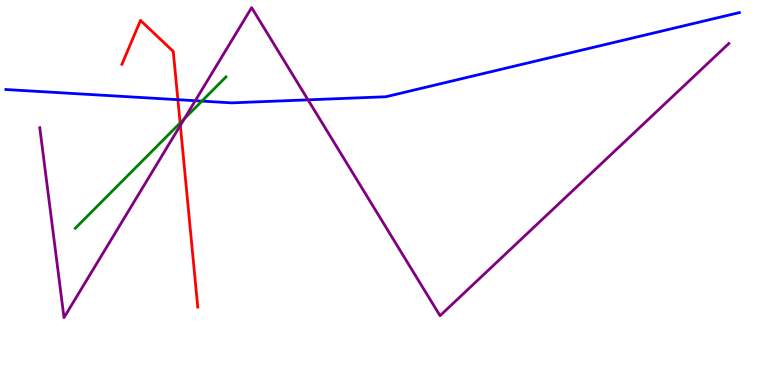[{'lines': ['blue', 'red'], 'intersections': [{'x': 2.3, 'y': 7.41}]}, {'lines': ['green', 'red'], 'intersections': [{'x': 2.32, 'y': 6.81}]}, {'lines': ['purple', 'red'], 'intersections': [{'x': 2.33, 'y': 6.74}]}, {'lines': ['blue', 'green'], 'intersections': [{'x': 2.61, 'y': 7.37}]}, {'lines': ['blue', 'purple'], 'intersections': [{'x': 2.52, 'y': 7.38}, {'x': 3.97, 'y': 7.41}]}, {'lines': ['green', 'purple'], 'intersections': [{'x': 2.38, 'y': 6.92}]}]